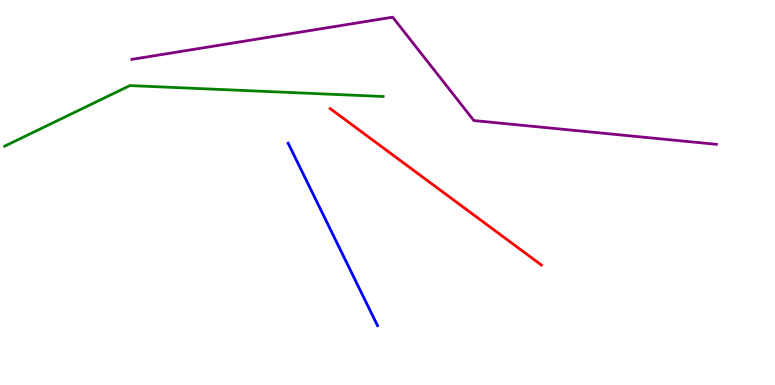[{'lines': ['blue', 'red'], 'intersections': []}, {'lines': ['green', 'red'], 'intersections': []}, {'lines': ['purple', 'red'], 'intersections': []}, {'lines': ['blue', 'green'], 'intersections': []}, {'lines': ['blue', 'purple'], 'intersections': []}, {'lines': ['green', 'purple'], 'intersections': []}]